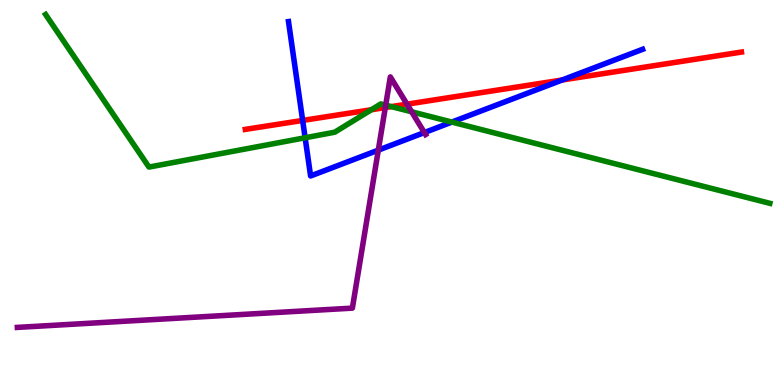[{'lines': ['blue', 'red'], 'intersections': [{'x': 3.91, 'y': 6.87}, {'x': 7.25, 'y': 7.92}]}, {'lines': ['green', 'red'], 'intersections': [{'x': 4.79, 'y': 7.15}, {'x': 5.05, 'y': 7.23}]}, {'lines': ['purple', 'red'], 'intersections': [{'x': 4.97, 'y': 7.21}, {'x': 5.25, 'y': 7.29}]}, {'lines': ['blue', 'green'], 'intersections': [{'x': 3.94, 'y': 6.42}, {'x': 5.83, 'y': 6.83}]}, {'lines': ['blue', 'purple'], 'intersections': [{'x': 4.88, 'y': 6.1}, {'x': 5.48, 'y': 6.56}]}, {'lines': ['green', 'purple'], 'intersections': [{'x': 4.98, 'y': 7.27}, {'x': 5.31, 'y': 7.1}]}]